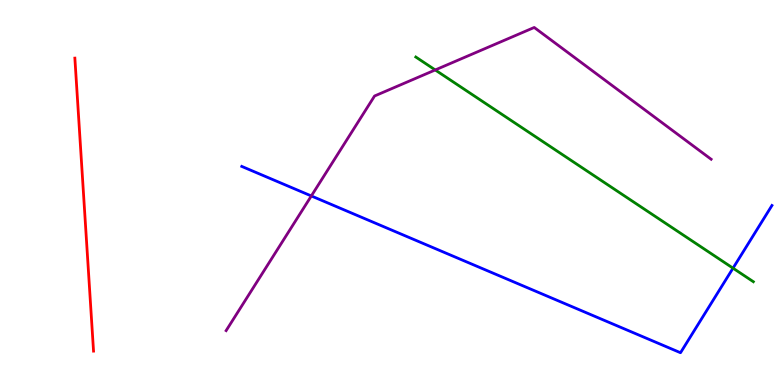[{'lines': ['blue', 'red'], 'intersections': []}, {'lines': ['green', 'red'], 'intersections': []}, {'lines': ['purple', 'red'], 'intersections': []}, {'lines': ['blue', 'green'], 'intersections': [{'x': 9.46, 'y': 3.03}]}, {'lines': ['blue', 'purple'], 'intersections': [{'x': 4.02, 'y': 4.91}]}, {'lines': ['green', 'purple'], 'intersections': [{'x': 5.62, 'y': 8.18}]}]